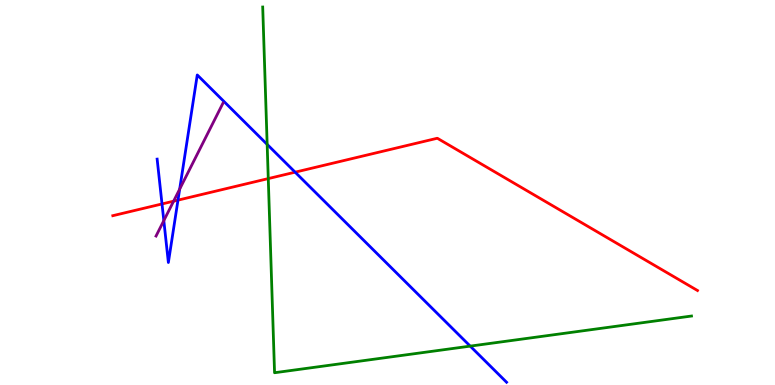[{'lines': ['blue', 'red'], 'intersections': [{'x': 2.09, 'y': 4.7}, {'x': 2.3, 'y': 4.8}, {'x': 3.81, 'y': 5.53}]}, {'lines': ['green', 'red'], 'intersections': [{'x': 3.46, 'y': 5.36}]}, {'lines': ['purple', 'red'], 'intersections': [{'x': 2.24, 'y': 4.77}]}, {'lines': ['blue', 'green'], 'intersections': [{'x': 3.45, 'y': 6.25}, {'x': 6.07, 'y': 1.01}]}, {'lines': ['blue', 'purple'], 'intersections': [{'x': 2.11, 'y': 4.27}, {'x': 2.32, 'y': 5.09}]}, {'lines': ['green', 'purple'], 'intersections': []}]